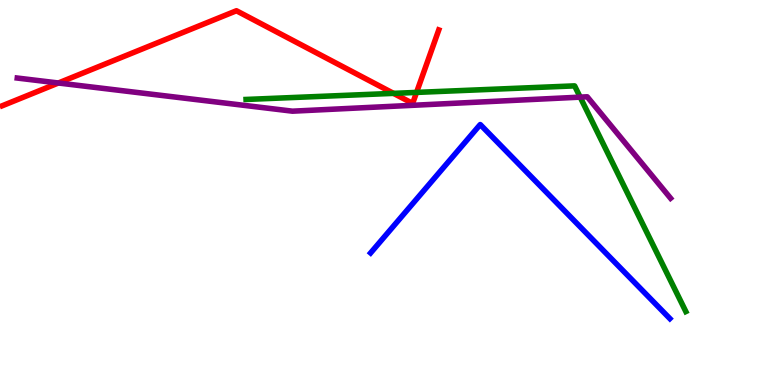[{'lines': ['blue', 'red'], 'intersections': []}, {'lines': ['green', 'red'], 'intersections': [{'x': 5.08, 'y': 7.58}, {'x': 5.37, 'y': 7.6}]}, {'lines': ['purple', 'red'], 'intersections': [{'x': 0.753, 'y': 7.84}]}, {'lines': ['blue', 'green'], 'intersections': []}, {'lines': ['blue', 'purple'], 'intersections': []}, {'lines': ['green', 'purple'], 'intersections': [{'x': 7.49, 'y': 7.48}]}]